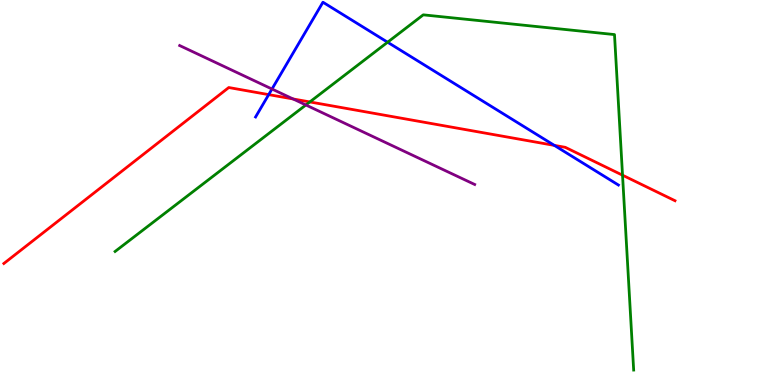[{'lines': ['blue', 'red'], 'intersections': [{'x': 3.47, 'y': 7.54}, {'x': 7.15, 'y': 6.22}]}, {'lines': ['green', 'red'], 'intersections': [{'x': 4.0, 'y': 7.35}, {'x': 8.03, 'y': 5.45}]}, {'lines': ['purple', 'red'], 'intersections': [{'x': 3.78, 'y': 7.43}]}, {'lines': ['blue', 'green'], 'intersections': [{'x': 5.0, 'y': 8.9}]}, {'lines': ['blue', 'purple'], 'intersections': [{'x': 3.51, 'y': 7.69}]}, {'lines': ['green', 'purple'], 'intersections': [{'x': 3.95, 'y': 7.27}]}]